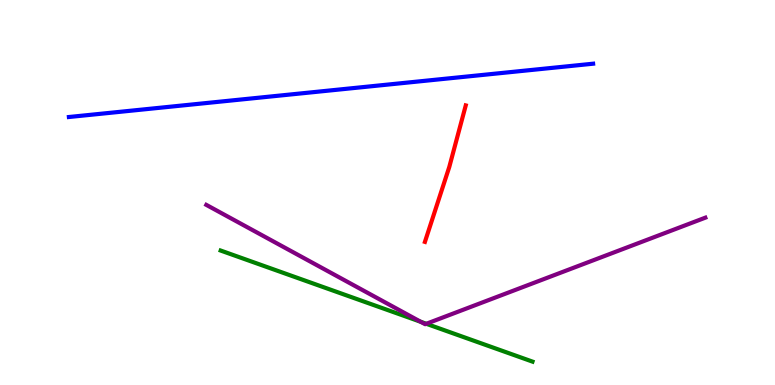[{'lines': ['blue', 'red'], 'intersections': []}, {'lines': ['green', 'red'], 'intersections': []}, {'lines': ['purple', 'red'], 'intersections': []}, {'lines': ['blue', 'green'], 'intersections': []}, {'lines': ['blue', 'purple'], 'intersections': []}, {'lines': ['green', 'purple'], 'intersections': [{'x': 5.43, 'y': 1.64}, {'x': 5.5, 'y': 1.59}]}]